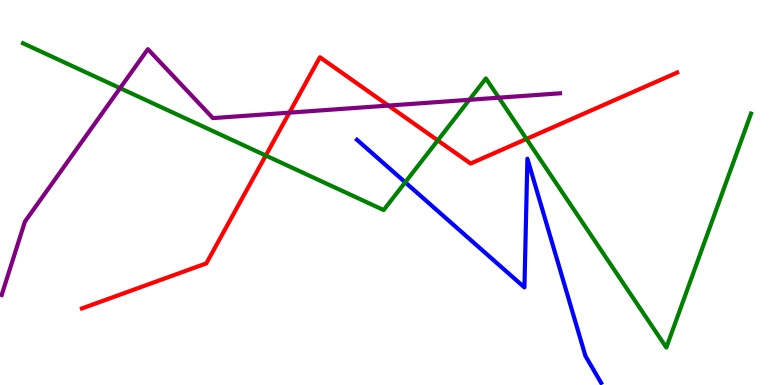[{'lines': ['blue', 'red'], 'intersections': []}, {'lines': ['green', 'red'], 'intersections': [{'x': 3.43, 'y': 5.96}, {'x': 5.65, 'y': 6.35}, {'x': 6.79, 'y': 6.39}]}, {'lines': ['purple', 'red'], 'intersections': [{'x': 3.73, 'y': 7.07}, {'x': 5.01, 'y': 7.26}]}, {'lines': ['blue', 'green'], 'intersections': [{'x': 5.23, 'y': 5.27}]}, {'lines': ['blue', 'purple'], 'intersections': []}, {'lines': ['green', 'purple'], 'intersections': [{'x': 1.55, 'y': 7.71}, {'x': 6.06, 'y': 7.41}, {'x': 6.44, 'y': 7.46}]}]